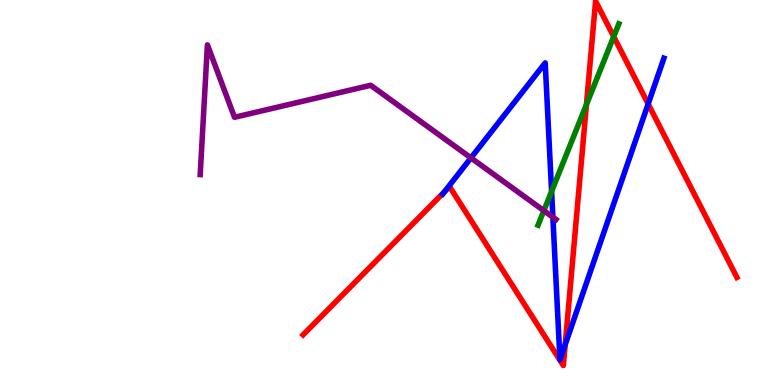[{'lines': ['blue', 'red'], 'intersections': [{'x': 5.74, 'y': 5.02}, {'x': 7.29, 'y': 1.05}, {'x': 8.36, 'y': 7.3}]}, {'lines': ['green', 'red'], 'intersections': [{'x': 7.57, 'y': 7.28}, {'x': 7.92, 'y': 9.05}]}, {'lines': ['purple', 'red'], 'intersections': []}, {'lines': ['blue', 'green'], 'intersections': [{'x': 7.12, 'y': 5.03}]}, {'lines': ['blue', 'purple'], 'intersections': [{'x': 6.08, 'y': 5.9}, {'x': 7.13, 'y': 4.36}]}, {'lines': ['green', 'purple'], 'intersections': [{'x': 7.02, 'y': 4.53}]}]